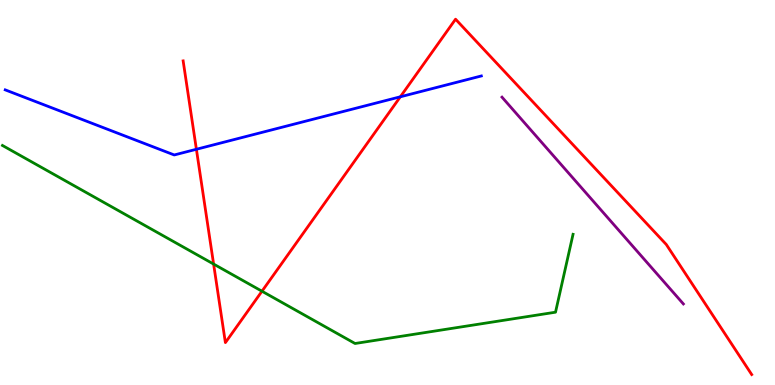[{'lines': ['blue', 'red'], 'intersections': [{'x': 2.53, 'y': 6.12}, {'x': 5.17, 'y': 7.49}]}, {'lines': ['green', 'red'], 'intersections': [{'x': 2.76, 'y': 3.14}, {'x': 3.38, 'y': 2.44}]}, {'lines': ['purple', 'red'], 'intersections': []}, {'lines': ['blue', 'green'], 'intersections': []}, {'lines': ['blue', 'purple'], 'intersections': []}, {'lines': ['green', 'purple'], 'intersections': []}]